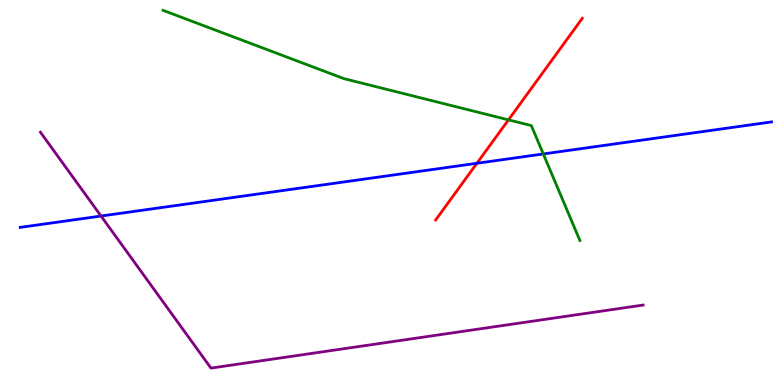[{'lines': ['blue', 'red'], 'intersections': [{'x': 6.15, 'y': 5.76}]}, {'lines': ['green', 'red'], 'intersections': [{'x': 6.56, 'y': 6.89}]}, {'lines': ['purple', 'red'], 'intersections': []}, {'lines': ['blue', 'green'], 'intersections': [{'x': 7.01, 'y': 6.0}]}, {'lines': ['blue', 'purple'], 'intersections': [{'x': 1.3, 'y': 4.39}]}, {'lines': ['green', 'purple'], 'intersections': []}]